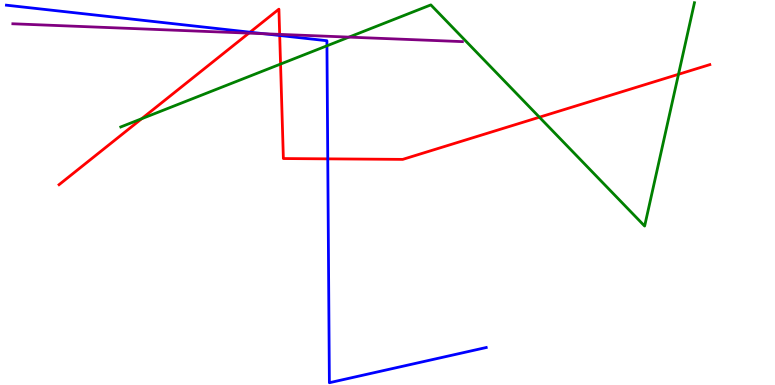[{'lines': ['blue', 'red'], 'intersections': [{'x': 3.23, 'y': 9.16}, {'x': 3.61, 'y': 9.08}, {'x': 4.23, 'y': 5.87}]}, {'lines': ['green', 'red'], 'intersections': [{'x': 1.83, 'y': 6.92}, {'x': 3.62, 'y': 8.34}, {'x': 6.96, 'y': 6.96}, {'x': 8.75, 'y': 8.07}]}, {'lines': ['purple', 'red'], 'intersections': [{'x': 3.21, 'y': 9.14}, {'x': 3.61, 'y': 9.11}]}, {'lines': ['blue', 'green'], 'intersections': [{'x': 4.22, 'y': 8.81}]}, {'lines': ['blue', 'purple'], 'intersections': [{'x': 3.41, 'y': 9.12}]}, {'lines': ['green', 'purple'], 'intersections': [{'x': 4.5, 'y': 9.04}]}]